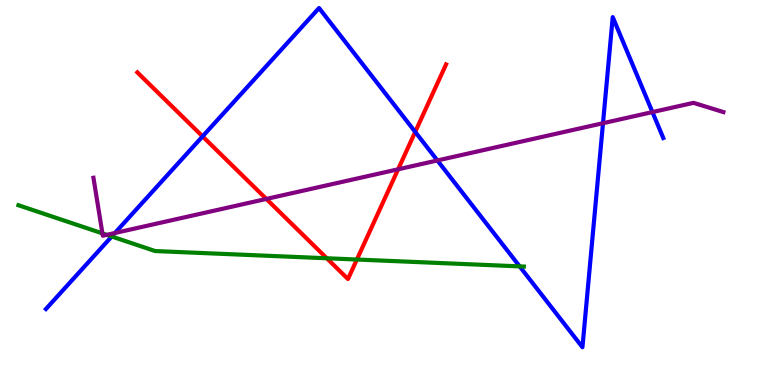[{'lines': ['blue', 'red'], 'intersections': [{'x': 2.61, 'y': 6.46}, {'x': 5.36, 'y': 6.57}]}, {'lines': ['green', 'red'], 'intersections': [{'x': 4.22, 'y': 3.29}, {'x': 4.6, 'y': 3.26}]}, {'lines': ['purple', 'red'], 'intersections': [{'x': 3.44, 'y': 4.83}, {'x': 5.14, 'y': 5.6}]}, {'lines': ['blue', 'green'], 'intersections': [{'x': 1.44, 'y': 3.86}, {'x': 6.71, 'y': 3.08}]}, {'lines': ['blue', 'purple'], 'intersections': [{'x': 1.48, 'y': 3.95}, {'x': 5.64, 'y': 5.83}, {'x': 7.78, 'y': 6.8}, {'x': 8.42, 'y': 7.09}]}, {'lines': ['green', 'purple'], 'intersections': [{'x': 1.32, 'y': 3.94}, {'x': 1.38, 'y': 3.9}]}]